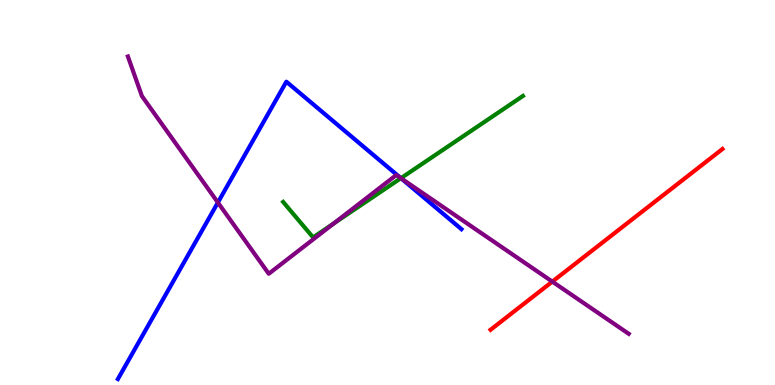[{'lines': ['blue', 'red'], 'intersections': []}, {'lines': ['green', 'red'], 'intersections': []}, {'lines': ['purple', 'red'], 'intersections': [{'x': 7.13, 'y': 2.69}]}, {'lines': ['blue', 'green'], 'intersections': [{'x': 5.17, 'y': 5.37}]}, {'lines': ['blue', 'purple'], 'intersections': [{'x': 2.81, 'y': 4.74}, {'x': 5.18, 'y': 5.37}]}, {'lines': ['green', 'purple'], 'intersections': [{'x': 4.31, 'y': 4.2}, {'x': 5.17, 'y': 5.37}]}]